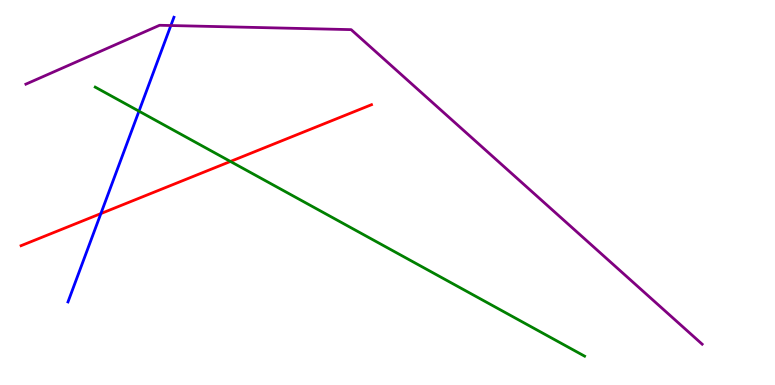[{'lines': ['blue', 'red'], 'intersections': [{'x': 1.3, 'y': 4.45}]}, {'lines': ['green', 'red'], 'intersections': [{'x': 2.97, 'y': 5.81}]}, {'lines': ['purple', 'red'], 'intersections': []}, {'lines': ['blue', 'green'], 'intersections': [{'x': 1.79, 'y': 7.11}]}, {'lines': ['blue', 'purple'], 'intersections': [{'x': 2.2, 'y': 9.34}]}, {'lines': ['green', 'purple'], 'intersections': []}]